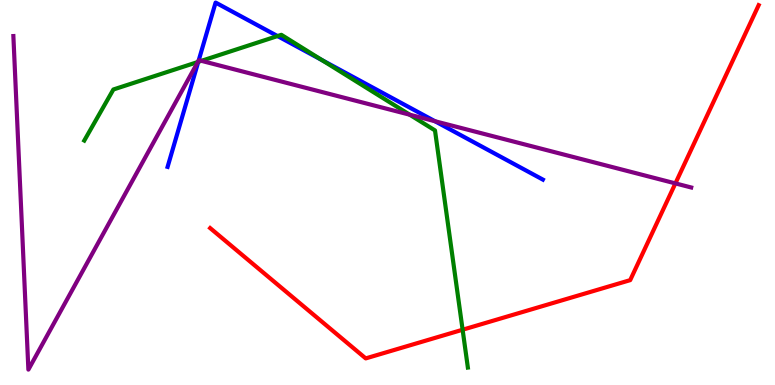[{'lines': ['blue', 'red'], 'intersections': []}, {'lines': ['green', 'red'], 'intersections': [{'x': 5.97, 'y': 1.44}]}, {'lines': ['purple', 'red'], 'intersections': [{'x': 8.71, 'y': 5.24}]}, {'lines': ['blue', 'green'], 'intersections': [{'x': 2.56, 'y': 8.39}, {'x': 3.58, 'y': 9.06}, {'x': 4.15, 'y': 8.44}]}, {'lines': ['blue', 'purple'], 'intersections': [{'x': 2.56, 'y': 8.43}, {'x': 5.61, 'y': 6.85}]}, {'lines': ['green', 'purple'], 'intersections': [{'x': 2.55, 'y': 8.39}, {'x': 2.6, 'y': 8.42}, {'x': 5.29, 'y': 7.02}]}]